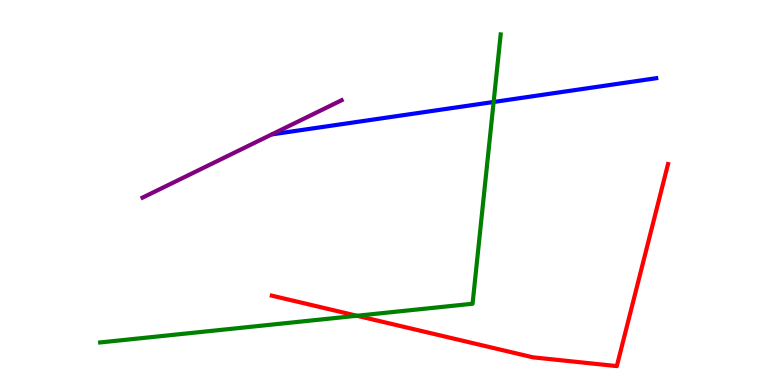[{'lines': ['blue', 'red'], 'intersections': []}, {'lines': ['green', 'red'], 'intersections': [{'x': 4.61, 'y': 1.8}]}, {'lines': ['purple', 'red'], 'intersections': []}, {'lines': ['blue', 'green'], 'intersections': [{'x': 6.37, 'y': 7.35}]}, {'lines': ['blue', 'purple'], 'intersections': []}, {'lines': ['green', 'purple'], 'intersections': []}]